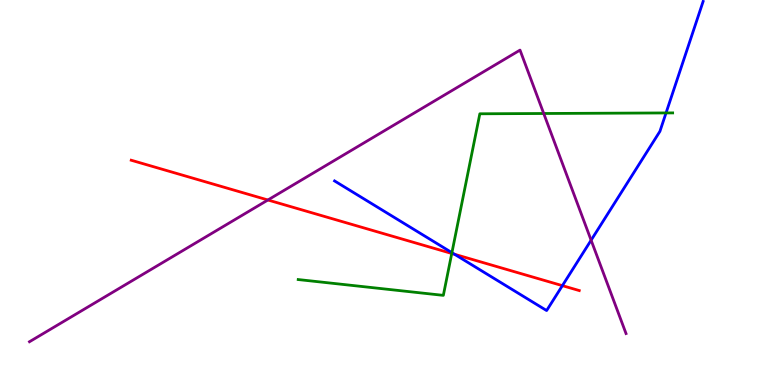[{'lines': ['blue', 'red'], 'intersections': [{'x': 5.87, 'y': 3.39}, {'x': 7.26, 'y': 2.58}]}, {'lines': ['green', 'red'], 'intersections': [{'x': 5.83, 'y': 3.42}]}, {'lines': ['purple', 'red'], 'intersections': [{'x': 3.46, 'y': 4.81}]}, {'lines': ['blue', 'green'], 'intersections': [{'x': 5.83, 'y': 3.44}, {'x': 8.59, 'y': 7.07}]}, {'lines': ['blue', 'purple'], 'intersections': [{'x': 7.63, 'y': 3.76}]}, {'lines': ['green', 'purple'], 'intersections': [{'x': 7.02, 'y': 7.05}]}]